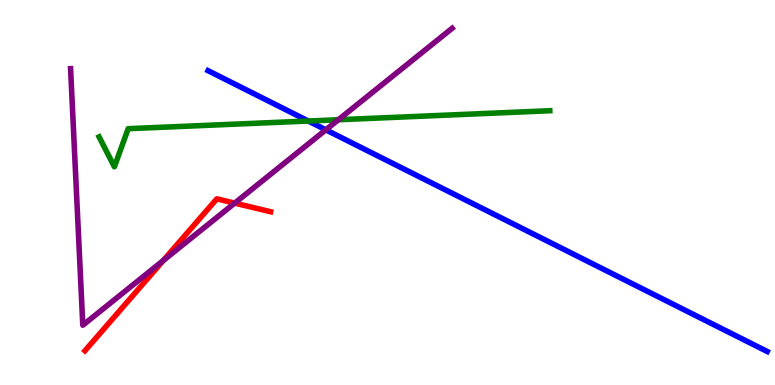[{'lines': ['blue', 'red'], 'intersections': []}, {'lines': ['green', 'red'], 'intersections': []}, {'lines': ['purple', 'red'], 'intersections': [{'x': 2.11, 'y': 3.23}, {'x': 3.03, 'y': 4.72}]}, {'lines': ['blue', 'green'], 'intersections': [{'x': 3.98, 'y': 6.86}]}, {'lines': ['blue', 'purple'], 'intersections': [{'x': 4.2, 'y': 6.63}]}, {'lines': ['green', 'purple'], 'intersections': [{'x': 4.37, 'y': 6.89}]}]